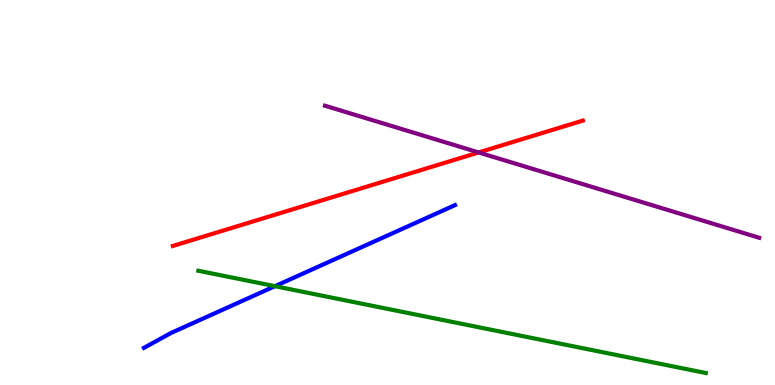[{'lines': ['blue', 'red'], 'intersections': []}, {'lines': ['green', 'red'], 'intersections': []}, {'lines': ['purple', 'red'], 'intersections': [{'x': 6.18, 'y': 6.04}]}, {'lines': ['blue', 'green'], 'intersections': [{'x': 3.55, 'y': 2.57}]}, {'lines': ['blue', 'purple'], 'intersections': []}, {'lines': ['green', 'purple'], 'intersections': []}]